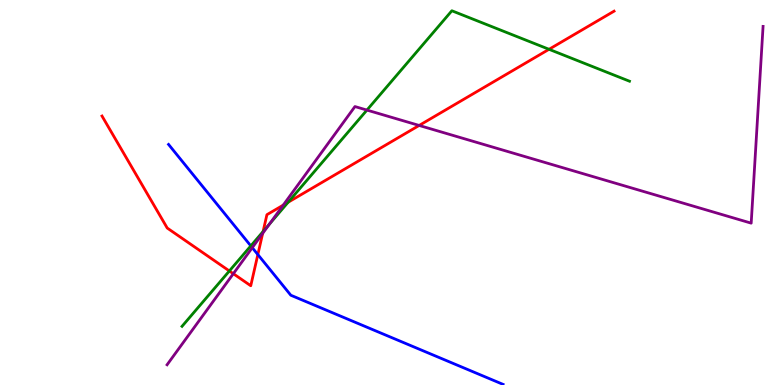[{'lines': ['blue', 'red'], 'intersections': [{'x': 3.33, 'y': 3.39}]}, {'lines': ['green', 'red'], 'intersections': [{'x': 2.96, 'y': 2.96}, {'x': 3.39, 'y': 3.99}, {'x': 3.72, 'y': 4.75}, {'x': 7.08, 'y': 8.72}]}, {'lines': ['purple', 'red'], 'intersections': [{'x': 3.01, 'y': 2.89}, {'x': 3.39, 'y': 3.94}, {'x': 3.65, 'y': 4.67}, {'x': 5.41, 'y': 6.74}]}, {'lines': ['blue', 'green'], 'intersections': [{'x': 3.24, 'y': 3.61}]}, {'lines': ['blue', 'purple'], 'intersections': [{'x': 3.26, 'y': 3.57}]}, {'lines': ['green', 'purple'], 'intersections': [{'x': 3.48, 'y': 4.18}, {'x': 4.73, 'y': 7.14}]}]